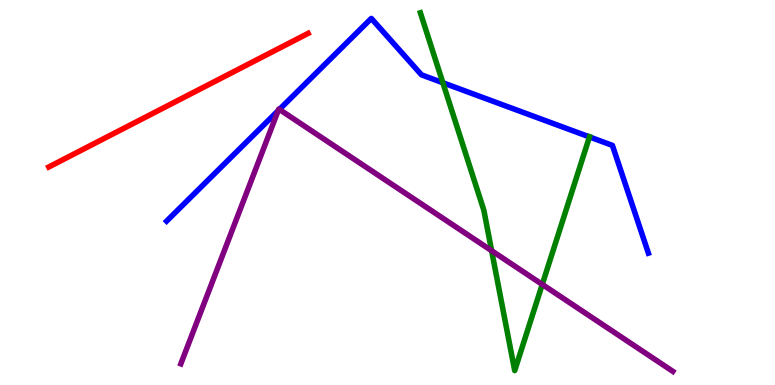[{'lines': ['blue', 'red'], 'intersections': []}, {'lines': ['green', 'red'], 'intersections': []}, {'lines': ['purple', 'red'], 'intersections': []}, {'lines': ['blue', 'green'], 'intersections': [{'x': 5.71, 'y': 7.85}, {'x': 7.61, 'y': 6.44}]}, {'lines': ['blue', 'purple'], 'intersections': [{'x': 3.59, 'y': 7.13}, {'x': 3.61, 'y': 7.16}]}, {'lines': ['green', 'purple'], 'intersections': [{'x': 6.34, 'y': 3.49}, {'x': 7.0, 'y': 2.61}]}]